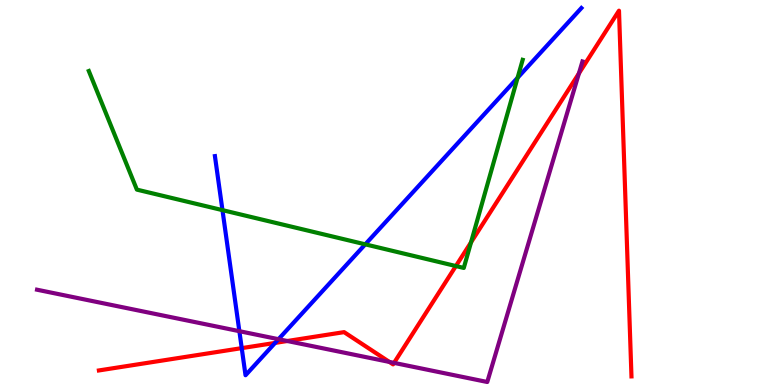[{'lines': ['blue', 'red'], 'intersections': [{'x': 3.12, 'y': 0.958}, {'x': 3.55, 'y': 1.09}]}, {'lines': ['green', 'red'], 'intersections': [{'x': 5.88, 'y': 3.09}, {'x': 6.08, 'y': 3.71}]}, {'lines': ['purple', 'red'], 'intersections': [{'x': 3.71, 'y': 1.14}, {'x': 5.02, 'y': 0.599}, {'x': 5.08, 'y': 0.575}, {'x': 7.47, 'y': 8.09}]}, {'lines': ['blue', 'green'], 'intersections': [{'x': 2.87, 'y': 4.54}, {'x': 4.71, 'y': 3.65}, {'x': 6.68, 'y': 7.98}]}, {'lines': ['blue', 'purple'], 'intersections': [{'x': 3.09, 'y': 1.4}, {'x': 3.59, 'y': 1.19}]}, {'lines': ['green', 'purple'], 'intersections': []}]